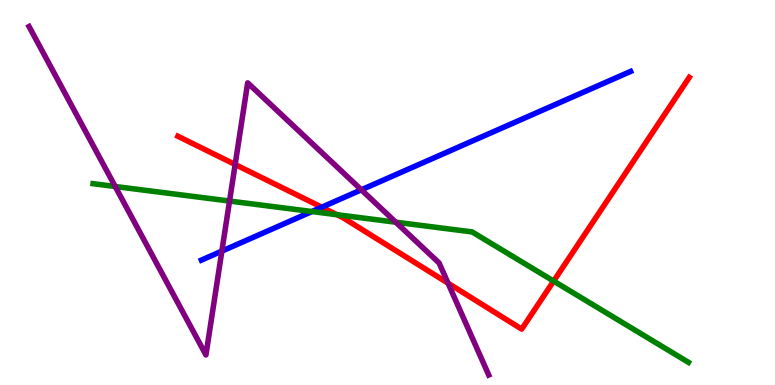[{'lines': ['blue', 'red'], 'intersections': [{'x': 4.15, 'y': 4.62}]}, {'lines': ['green', 'red'], 'intersections': [{'x': 4.35, 'y': 4.42}, {'x': 7.14, 'y': 2.7}]}, {'lines': ['purple', 'red'], 'intersections': [{'x': 3.03, 'y': 5.73}, {'x': 5.78, 'y': 2.64}]}, {'lines': ['blue', 'green'], 'intersections': [{'x': 4.02, 'y': 4.51}]}, {'lines': ['blue', 'purple'], 'intersections': [{'x': 2.86, 'y': 3.48}, {'x': 4.66, 'y': 5.07}]}, {'lines': ['green', 'purple'], 'intersections': [{'x': 1.49, 'y': 5.16}, {'x': 2.96, 'y': 4.78}, {'x': 5.11, 'y': 4.23}]}]